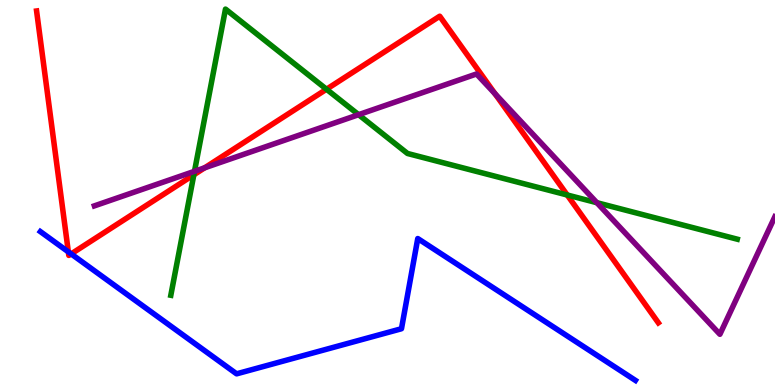[{'lines': ['blue', 'red'], 'intersections': [{'x': 0.882, 'y': 3.46}, {'x': 0.918, 'y': 3.4}]}, {'lines': ['green', 'red'], 'intersections': [{'x': 2.5, 'y': 5.46}, {'x': 4.21, 'y': 7.68}, {'x': 7.32, 'y': 4.94}]}, {'lines': ['purple', 'red'], 'intersections': [{'x': 2.64, 'y': 5.64}, {'x': 6.39, 'y': 7.56}]}, {'lines': ['blue', 'green'], 'intersections': []}, {'lines': ['blue', 'purple'], 'intersections': []}, {'lines': ['green', 'purple'], 'intersections': [{'x': 2.51, 'y': 5.55}, {'x': 4.63, 'y': 7.02}, {'x': 7.7, 'y': 4.74}]}]